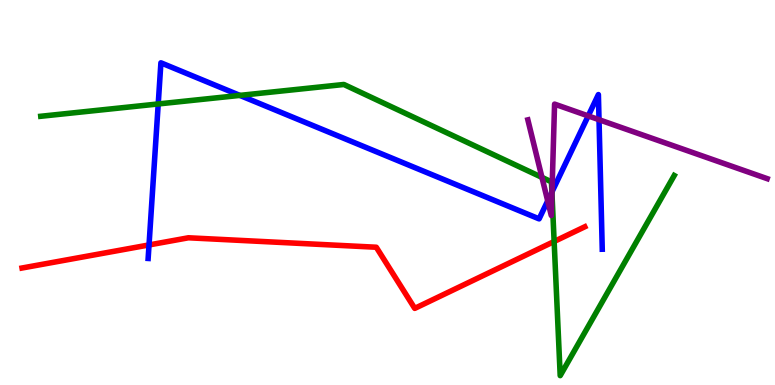[{'lines': ['blue', 'red'], 'intersections': [{'x': 1.92, 'y': 3.64}]}, {'lines': ['green', 'red'], 'intersections': [{'x': 7.15, 'y': 3.73}]}, {'lines': ['purple', 'red'], 'intersections': []}, {'lines': ['blue', 'green'], 'intersections': [{'x': 2.04, 'y': 7.3}, {'x': 3.09, 'y': 7.52}, {'x': 7.12, 'y': 5.01}]}, {'lines': ['blue', 'purple'], 'intersections': [{'x': 7.07, 'y': 4.78}, {'x': 7.12, 'y': 5.02}, {'x': 7.59, 'y': 6.99}, {'x': 7.73, 'y': 6.89}]}, {'lines': ['green', 'purple'], 'intersections': [{'x': 6.99, 'y': 5.39}, {'x': 7.12, 'y': 4.99}]}]